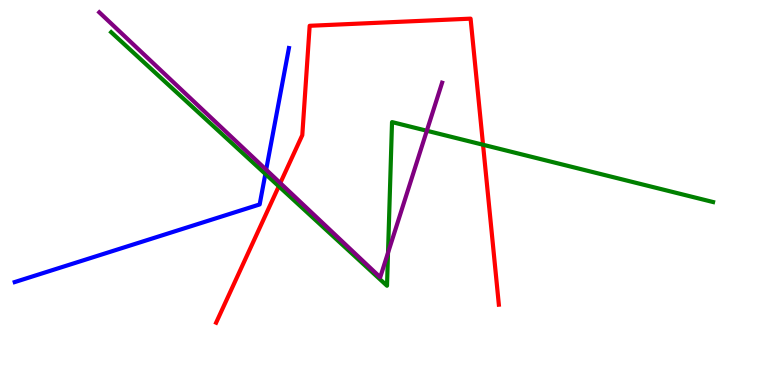[{'lines': ['blue', 'red'], 'intersections': []}, {'lines': ['green', 'red'], 'intersections': [{'x': 3.6, 'y': 5.16}, {'x': 6.23, 'y': 6.24}]}, {'lines': ['purple', 'red'], 'intersections': [{'x': 3.62, 'y': 5.25}]}, {'lines': ['blue', 'green'], 'intersections': [{'x': 3.42, 'y': 5.48}]}, {'lines': ['blue', 'purple'], 'intersections': [{'x': 3.43, 'y': 5.59}]}, {'lines': ['green', 'purple'], 'intersections': [{'x': 5.01, 'y': 3.43}, {'x': 5.51, 'y': 6.6}]}]